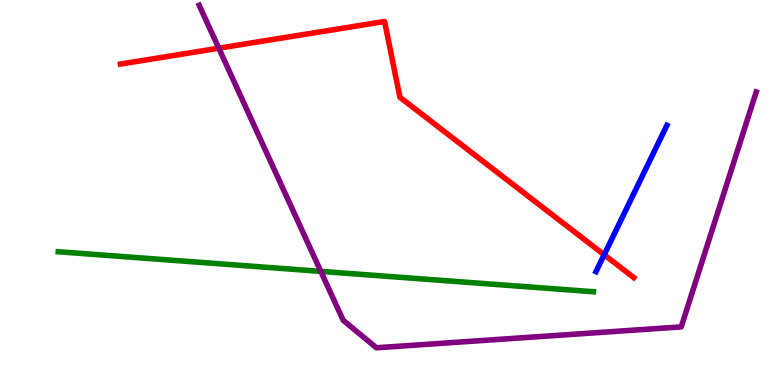[{'lines': ['blue', 'red'], 'intersections': [{'x': 7.8, 'y': 3.38}]}, {'lines': ['green', 'red'], 'intersections': []}, {'lines': ['purple', 'red'], 'intersections': [{'x': 2.82, 'y': 8.75}]}, {'lines': ['blue', 'green'], 'intersections': []}, {'lines': ['blue', 'purple'], 'intersections': []}, {'lines': ['green', 'purple'], 'intersections': [{'x': 4.14, 'y': 2.95}]}]